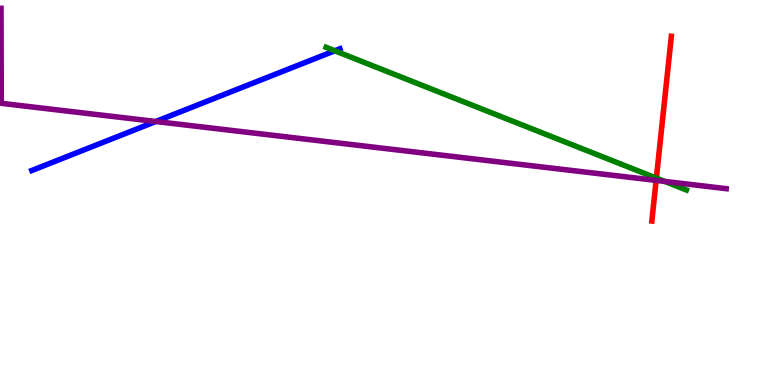[{'lines': ['blue', 'red'], 'intersections': []}, {'lines': ['green', 'red'], 'intersections': [{'x': 8.47, 'y': 5.37}]}, {'lines': ['purple', 'red'], 'intersections': [{'x': 8.47, 'y': 5.31}]}, {'lines': ['blue', 'green'], 'intersections': [{'x': 4.32, 'y': 8.68}]}, {'lines': ['blue', 'purple'], 'intersections': [{'x': 2.01, 'y': 6.84}]}, {'lines': ['green', 'purple'], 'intersections': [{'x': 8.58, 'y': 5.29}]}]